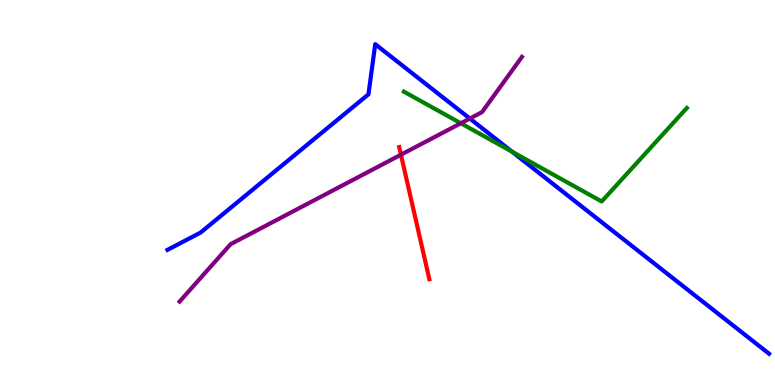[{'lines': ['blue', 'red'], 'intersections': []}, {'lines': ['green', 'red'], 'intersections': []}, {'lines': ['purple', 'red'], 'intersections': [{'x': 5.17, 'y': 5.98}]}, {'lines': ['blue', 'green'], 'intersections': [{'x': 6.61, 'y': 6.06}]}, {'lines': ['blue', 'purple'], 'intersections': [{'x': 6.06, 'y': 6.92}]}, {'lines': ['green', 'purple'], 'intersections': [{'x': 5.95, 'y': 6.8}]}]